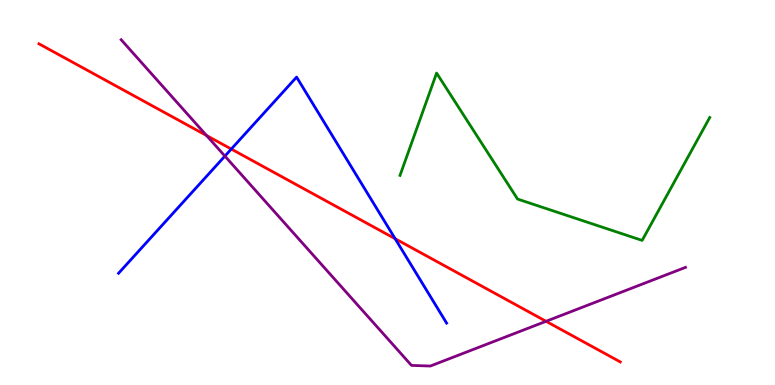[{'lines': ['blue', 'red'], 'intersections': [{'x': 2.98, 'y': 6.13}, {'x': 5.1, 'y': 3.8}]}, {'lines': ['green', 'red'], 'intersections': []}, {'lines': ['purple', 'red'], 'intersections': [{'x': 2.67, 'y': 6.48}, {'x': 7.05, 'y': 1.65}]}, {'lines': ['blue', 'green'], 'intersections': []}, {'lines': ['blue', 'purple'], 'intersections': [{'x': 2.9, 'y': 5.95}]}, {'lines': ['green', 'purple'], 'intersections': []}]